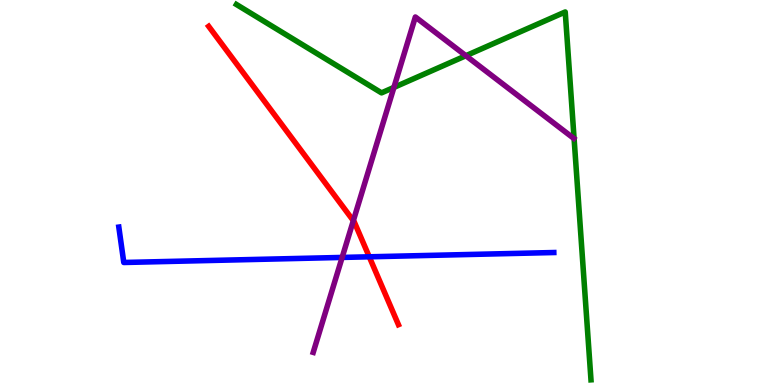[{'lines': ['blue', 'red'], 'intersections': [{'x': 4.76, 'y': 3.33}]}, {'lines': ['green', 'red'], 'intersections': []}, {'lines': ['purple', 'red'], 'intersections': [{'x': 4.56, 'y': 4.27}]}, {'lines': ['blue', 'green'], 'intersections': []}, {'lines': ['blue', 'purple'], 'intersections': [{'x': 4.41, 'y': 3.31}]}, {'lines': ['green', 'purple'], 'intersections': [{'x': 5.08, 'y': 7.73}, {'x': 6.01, 'y': 8.55}]}]